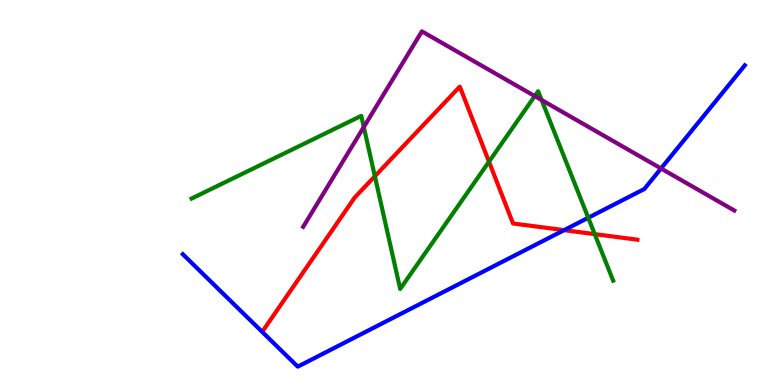[{'lines': ['blue', 'red'], 'intersections': [{'x': 7.28, 'y': 4.02}]}, {'lines': ['green', 'red'], 'intersections': [{'x': 4.84, 'y': 5.42}, {'x': 6.31, 'y': 5.8}, {'x': 7.67, 'y': 3.92}]}, {'lines': ['purple', 'red'], 'intersections': []}, {'lines': ['blue', 'green'], 'intersections': [{'x': 7.59, 'y': 4.34}]}, {'lines': ['blue', 'purple'], 'intersections': [{'x': 8.53, 'y': 5.62}]}, {'lines': ['green', 'purple'], 'intersections': [{'x': 4.69, 'y': 6.7}, {'x': 6.9, 'y': 7.5}, {'x': 6.99, 'y': 7.4}]}]